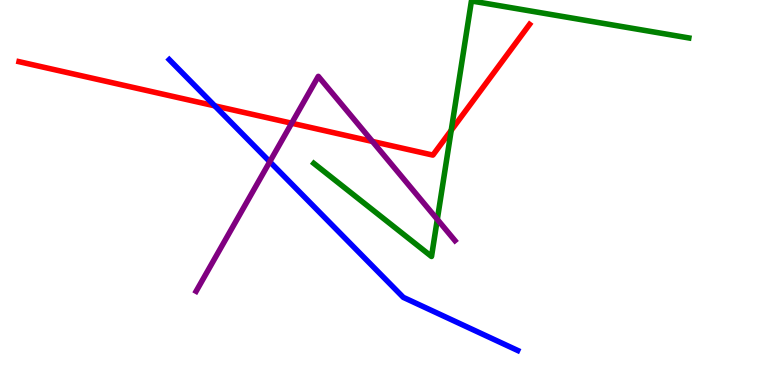[{'lines': ['blue', 'red'], 'intersections': [{'x': 2.77, 'y': 7.25}]}, {'lines': ['green', 'red'], 'intersections': [{'x': 5.82, 'y': 6.62}]}, {'lines': ['purple', 'red'], 'intersections': [{'x': 3.76, 'y': 6.8}, {'x': 4.81, 'y': 6.33}]}, {'lines': ['blue', 'green'], 'intersections': []}, {'lines': ['blue', 'purple'], 'intersections': [{'x': 3.48, 'y': 5.8}]}, {'lines': ['green', 'purple'], 'intersections': [{'x': 5.64, 'y': 4.3}]}]